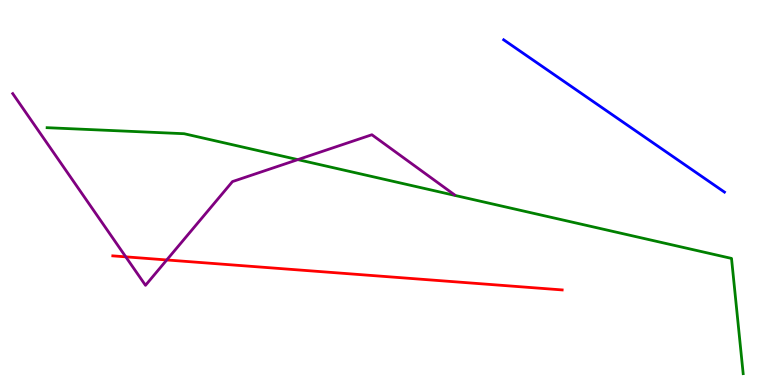[{'lines': ['blue', 'red'], 'intersections': []}, {'lines': ['green', 'red'], 'intersections': []}, {'lines': ['purple', 'red'], 'intersections': [{'x': 1.62, 'y': 3.33}, {'x': 2.15, 'y': 3.25}]}, {'lines': ['blue', 'green'], 'intersections': []}, {'lines': ['blue', 'purple'], 'intersections': []}, {'lines': ['green', 'purple'], 'intersections': [{'x': 3.84, 'y': 5.85}]}]